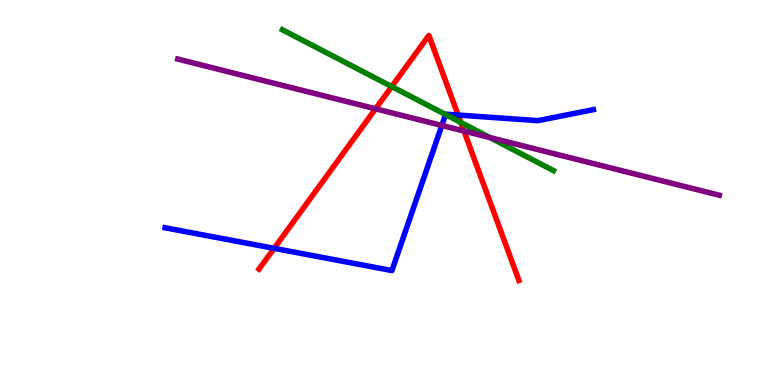[{'lines': ['blue', 'red'], 'intersections': [{'x': 3.54, 'y': 3.55}, {'x': 5.91, 'y': 7.01}]}, {'lines': ['green', 'red'], 'intersections': [{'x': 5.05, 'y': 7.75}, {'x': 5.95, 'y': 6.82}]}, {'lines': ['purple', 'red'], 'intersections': [{'x': 4.85, 'y': 7.17}, {'x': 5.99, 'y': 6.6}]}, {'lines': ['blue', 'green'], 'intersections': [{'x': 5.75, 'y': 7.02}]}, {'lines': ['blue', 'purple'], 'intersections': [{'x': 5.7, 'y': 6.74}]}, {'lines': ['green', 'purple'], 'intersections': [{'x': 6.32, 'y': 6.43}]}]